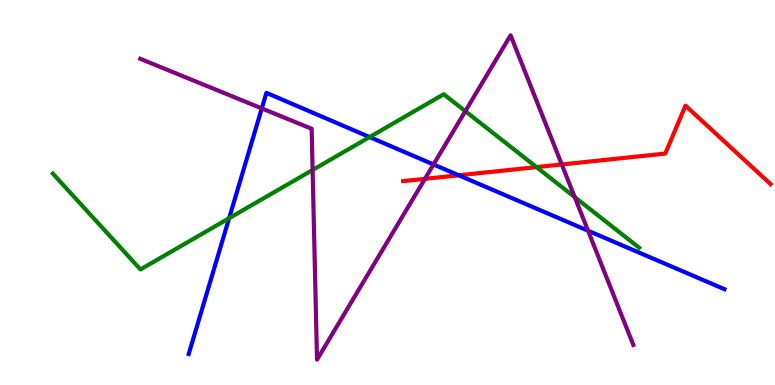[{'lines': ['blue', 'red'], 'intersections': [{'x': 5.92, 'y': 5.45}]}, {'lines': ['green', 'red'], 'intersections': [{'x': 6.92, 'y': 5.66}]}, {'lines': ['purple', 'red'], 'intersections': [{'x': 5.48, 'y': 5.35}, {'x': 7.25, 'y': 5.73}]}, {'lines': ['blue', 'green'], 'intersections': [{'x': 2.96, 'y': 4.33}, {'x': 4.77, 'y': 6.44}]}, {'lines': ['blue', 'purple'], 'intersections': [{'x': 3.38, 'y': 7.18}, {'x': 5.59, 'y': 5.73}, {'x': 7.59, 'y': 4.01}]}, {'lines': ['green', 'purple'], 'intersections': [{'x': 4.03, 'y': 5.58}, {'x': 6.0, 'y': 7.11}, {'x': 7.42, 'y': 4.88}]}]